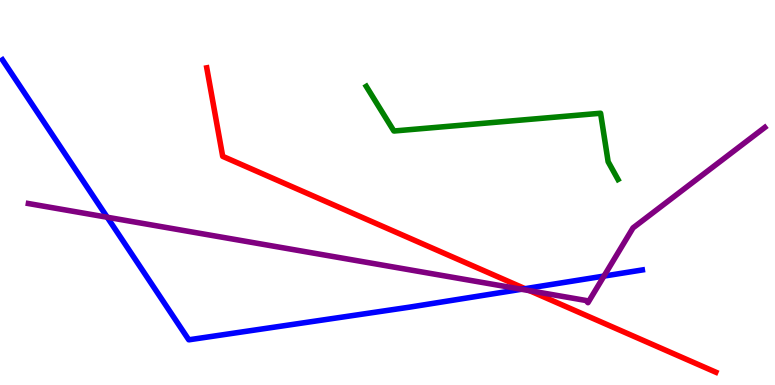[{'lines': ['blue', 'red'], 'intersections': [{'x': 6.77, 'y': 2.5}]}, {'lines': ['green', 'red'], 'intersections': []}, {'lines': ['purple', 'red'], 'intersections': [{'x': 6.83, 'y': 2.45}]}, {'lines': ['blue', 'green'], 'intersections': []}, {'lines': ['blue', 'purple'], 'intersections': [{'x': 1.38, 'y': 4.36}, {'x': 6.73, 'y': 2.49}, {'x': 7.79, 'y': 2.83}]}, {'lines': ['green', 'purple'], 'intersections': []}]